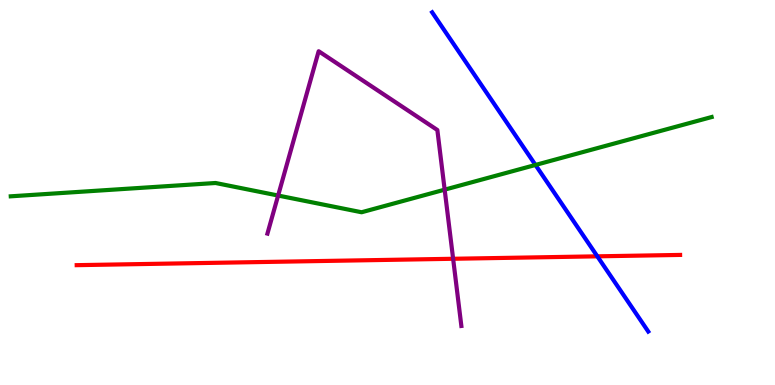[{'lines': ['blue', 'red'], 'intersections': [{'x': 7.71, 'y': 3.34}]}, {'lines': ['green', 'red'], 'intersections': []}, {'lines': ['purple', 'red'], 'intersections': [{'x': 5.85, 'y': 3.28}]}, {'lines': ['blue', 'green'], 'intersections': [{'x': 6.91, 'y': 5.72}]}, {'lines': ['blue', 'purple'], 'intersections': []}, {'lines': ['green', 'purple'], 'intersections': [{'x': 3.59, 'y': 4.92}, {'x': 5.74, 'y': 5.07}]}]